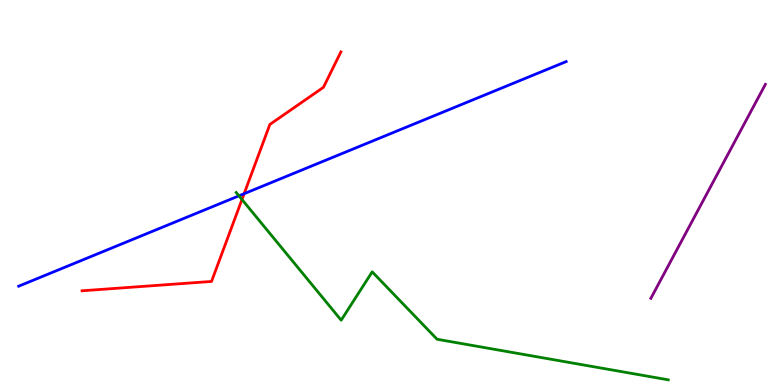[{'lines': ['blue', 'red'], 'intersections': [{'x': 3.15, 'y': 4.97}]}, {'lines': ['green', 'red'], 'intersections': [{'x': 3.12, 'y': 4.82}]}, {'lines': ['purple', 'red'], 'intersections': []}, {'lines': ['blue', 'green'], 'intersections': [{'x': 3.08, 'y': 4.91}]}, {'lines': ['blue', 'purple'], 'intersections': []}, {'lines': ['green', 'purple'], 'intersections': []}]